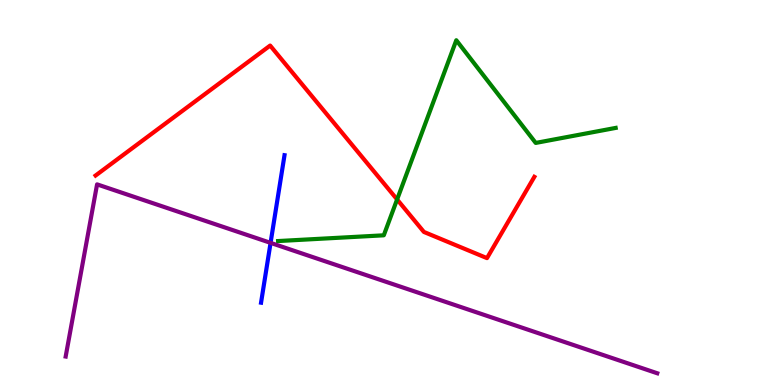[{'lines': ['blue', 'red'], 'intersections': []}, {'lines': ['green', 'red'], 'intersections': [{'x': 5.12, 'y': 4.82}]}, {'lines': ['purple', 'red'], 'intersections': []}, {'lines': ['blue', 'green'], 'intersections': []}, {'lines': ['blue', 'purple'], 'intersections': [{'x': 3.49, 'y': 3.69}]}, {'lines': ['green', 'purple'], 'intersections': []}]